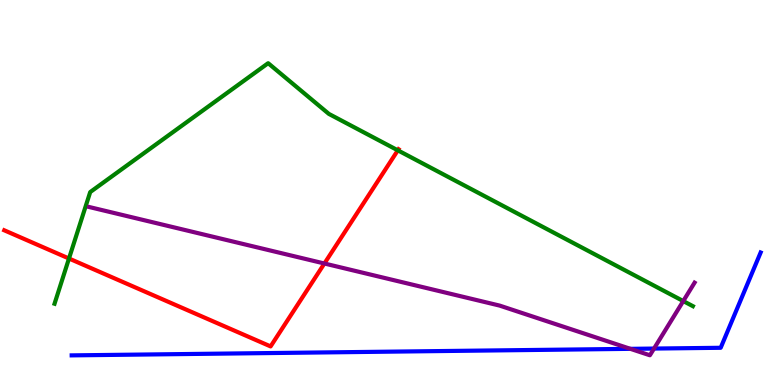[{'lines': ['blue', 'red'], 'intersections': []}, {'lines': ['green', 'red'], 'intersections': [{'x': 0.89, 'y': 3.29}, {'x': 5.13, 'y': 6.1}]}, {'lines': ['purple', 'red'], 'intersections': [{'x': 4.19, 'y': 3.16}]}, {'lines': ['blue', 'green'], 'intersections': []}, {'lines': ['blue', 'purple'], 'intersections': [{'x': 8.13, 'y': 0.939}, {'x': 8.44, 'y': 0.946}]}, {'lines': ['green', 'purple'], 'intersections': [{'x': 8.82, 'y': 2.18}]}]